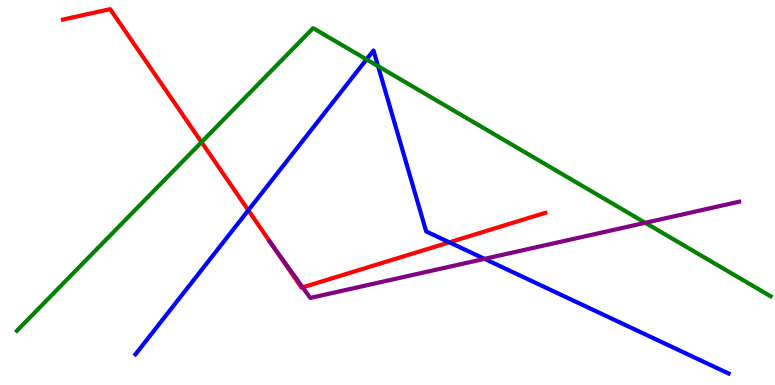[{'lines': ['blue', 'red'], 'intersections': [{'x': 3.2, 'y': 4.54}, {'x': 5.8, 'y': 3.71}]}, {'lines': ['green', 'red'], 'intersections': [{'x': 2.6, 'y': 6.31}]}, {'lines': ['purple', 'red'], 'intersections': [{'x': 3.52, 'y': 3.61}, {'x': 3.91, 'y': 2.54}]}, {'lines': ['blue', 'green'], 'intersections': [{'x': 4.73, 'y': 8.46}, {'x': 4.88, 'y': 8.28}]}, {'lines': ['blue', 'purple'], 'intersections': [{'x': 6.25, 'y': 3.28}]}, {'lines': ['green', 'purple'], 'intersections': [{'x': 8.33, 'y': 4.21}]}]